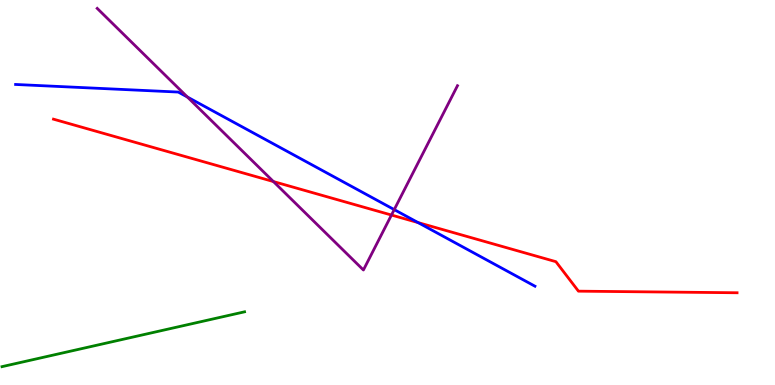[{'lines': ['blue', 'red'], 'intersections': [{'x': 5.39, 'y': 4.22}]}, {'lines': ['green', 'red'], 'intersections': []}, {'lines': ['purple', 'red'], 'intersections': [{'x': 3.53, 'y': 5.28}, {'x': 5.05, 'y': 4.41}]}, {'lines': ['blue', 'green'], 'intersections': []}, {'lines': ['blue', 'purple'], 'intersections': [{'x': 2.42, 'y': 7.48}, {'x': 5.09, 'y': 4.56}]}, {'lines': ['green', 'purple'], 'intersections': []}]